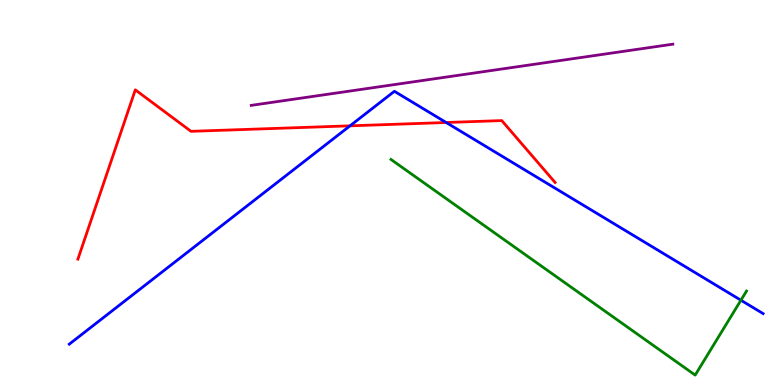[{'lines': ['blue', 'red'], 'intersections': [{'x': 4.52, 'y': 6.73}, {'x': 5.76, 'y': 6.82}]}, {'lines': ['green', 'red'], 'intersections': []}, {'lines': ['purple', 'red'], 'intersections': []}, {'lines': ['blue', 'green'], 'intersections': [{'x': 9.56, 'y': 2.2}]}, {'lines': ['blue', 'purple'], 'intersections': []}, {'lines': ['green', 'purple'], 'intersections': []}]